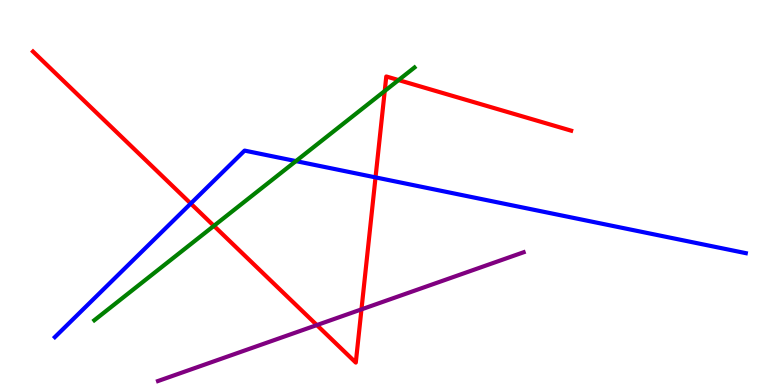[{'lines': ['blue', 'red'], 'intersections': [{'x': 2.46, 'y': 4.71}, {'x': 4.85, 'y': 5.39}]}, {'lines': ['green', 'red'], 'intersections': [{'x': 2.76, 'y': 4.13}, {'x': 4.96, 'y': 7.64}, {'x': 5.14, 'y': 7.92}]}, {'lines': ['purple', 'red'], 'intersections': [{'x': 4.09, 'y': 1.56}, {'x': 4.66, 'y': 1.96}]}, {'lines': ['blue', 'green'], 'intersections': [{'x': 3.82, 'y': 5.82}]}, {'lines': ['blue', 'purple'], 'intersections': []}, {'lines': ['green', 'purple'], 'intersections': []}]